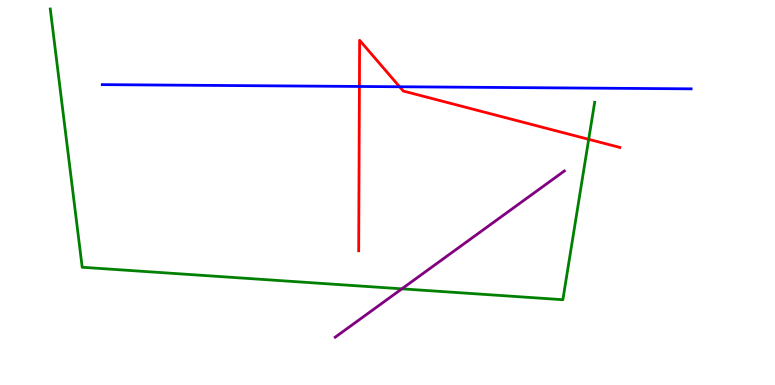[{'lines': ['blue', 'red'], 'intersections': [{'x': 4.64, 'y': 7.75}, {'x': 5.16, 'y': 7.75}]}, {'lines': ['green', 'red'], 'intersections': [{'x': 7.6, 'y': 6.38}]}, {'lines': ['purple', 'red'], 'intersections': []}, {'lines': ['blue', 'green'], 'intersections': []}, {'lines': ['blue', 'purple'], 'intersections': []}, {'lines': ['green', 'purple'], 'intersections': [{'x': 5.19, 'y': 2.5}]}]